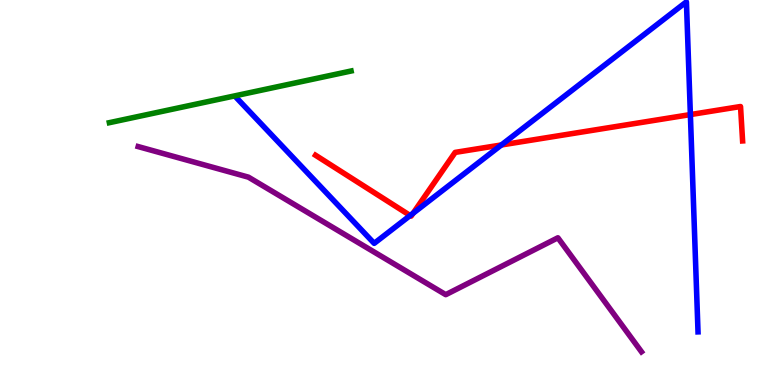[{'lines': ['blue', 'red'], 'intersections': [{'x': 5.29, 'y': 4.4}, {'x': 5.33, 'y': 4.46}, {'x': 6.47, 'y': 6.23}, {'x': 8.91, 'y': 7.02}]}, {'lines': ['green', 'red'], 'intersections': []}, {'lines': ['purple', 'red'], 'intersections': []}, {'lines': ['blue', 'green'], 'intersections': []}, {'lines': ['blue', 'purple'], 'intersections': []}, {'lines': ['green', 'purple'], 'intersections': []}]